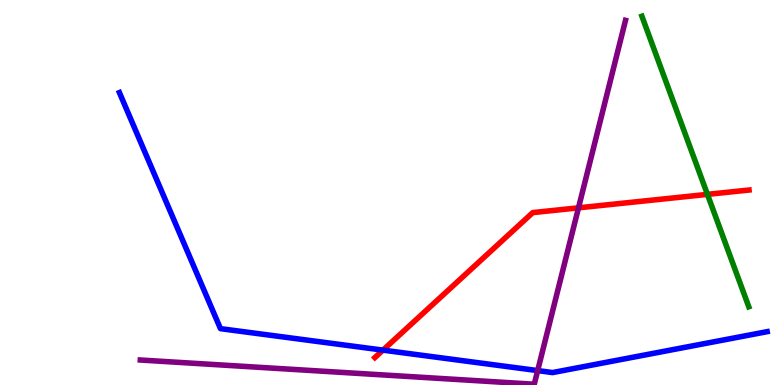[{'lines': ['blue', 'red'], 'intersections': [{'x': 4.94, 'y': 0.906}]}, {'lines': ['green', 'red'], 'intersections': [{'x': 9.13, 'y': 4.95}]}, {'lines': ['purple', 'red'], 'intersections': [{'x': 7.46, 'y': 4.6}]}, {'lines': ['blue', 'green'], 'intersections': []}, {'lines': ['blue', 'purple'], 'intersections': [{'x': 6.94, 'y': 0.374}]}, {'lines': ['green', 'purple'], 'intersections': []}]